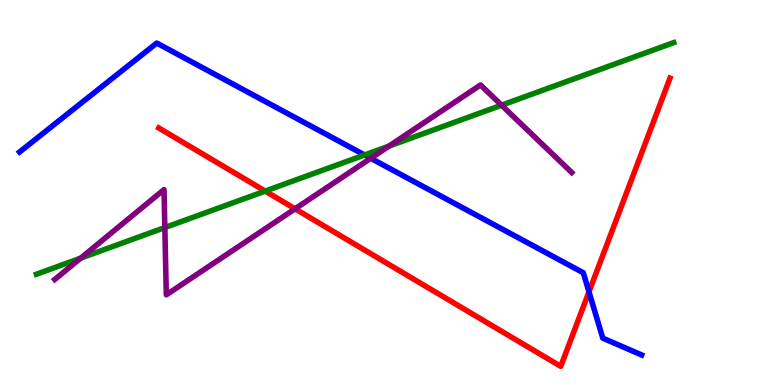[{'lines': ['blue', 'red'], 'intersections': [{'x': 7.6, 'y': 2.42}]}, {'lines': ['green', 'red'], 'intersections': [{'x': 3.42, 'y': 5.04}]}, {'lines': ['purple', 'red'], 'intersections': [{'x': 3.81, 'y': 4.58}]}, {'lines': ['blue', 'green'], 'intersections': [{'x': 4.7, 'y': 5.97}]}, {'lines': ['blue', 'purple'], 'intersections': [{'x': 4.78, 'y': 5.89}]}, {'lines': ['green', 'purple'], 'intersections': [{'x': 1.04, 'y': 3.3}, {'x': 2.13, 'y': 4.09}, {'x': 5.02, 'y': 6.2}, {'x': 6.47, 'y': 7.27}]}]